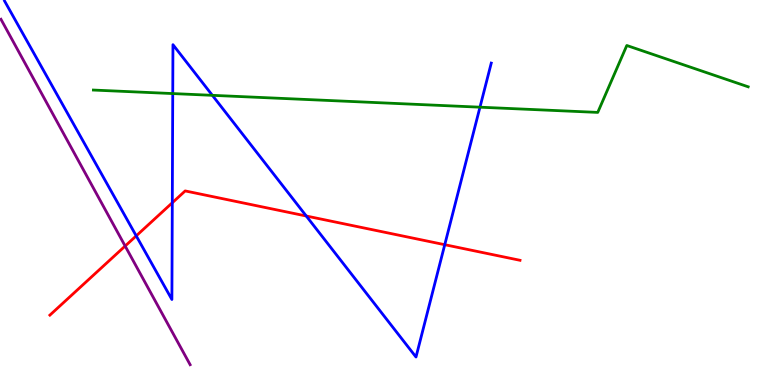[{'lines': ['blue', 'red'], 'intersections': [{'x': 1.76, 'y': 3.87}, {'x': 2.22, 'y': 4.73}, {'x': 3.95, 'y': 4.39}, {'x': 5.74, 'y': 3.64}]}, {'lines': ['green', 'red'], 'intersections': []}, {'lines': ['purple', 'red'], 'intersections': [{'x': 1.61, 'y': 3.61}]}, {'lines': ['blue', 'green'], 'intersections': [{'x': 2.23, 'y': 7.57}, {'x': 2.74, 'y': 7.52}, {'x': 6.19, 'y': 7.22}]}, {'lines': ['blue', 'purple'], 'intersections': []}, {'lines': ['green', 'purple'], 'intersections': []}]